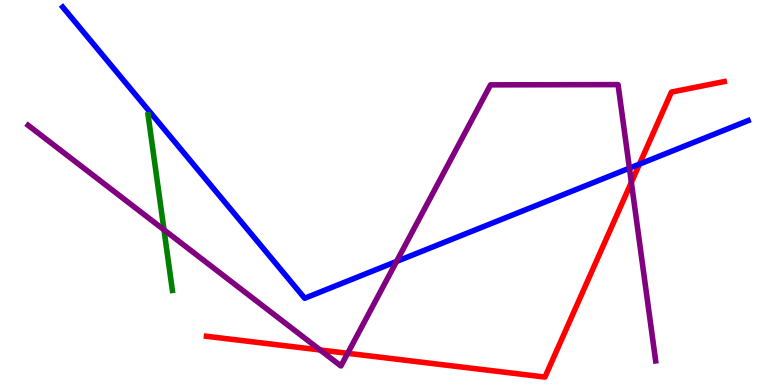[{'lines': ['blue', 'red'], 'intersections': [{'x': 8.25, 'y': 5.74}]}, {'lines': ['green', 'red'], 'intersections': []}, {'lines': ['purple', 'red'], 'intersections': [{'x': 4.13, 'y': 0.91}, {'x': 4.49, 'y': 0.824}, {'x': 8.15, 'y': 5.26}]}, {'lines': ['blue', 'green'], 'intersections': []}, {'lines': ['blue', 'purple'], 'intersections': [{'x': 5.12, 'y': 3.21}, {'x': 8.12, 'y': 5.63}]}, {'lines': ['green', 'purple'], 'intersections': [{'x': 2.12, 'y': 4.03}]}]